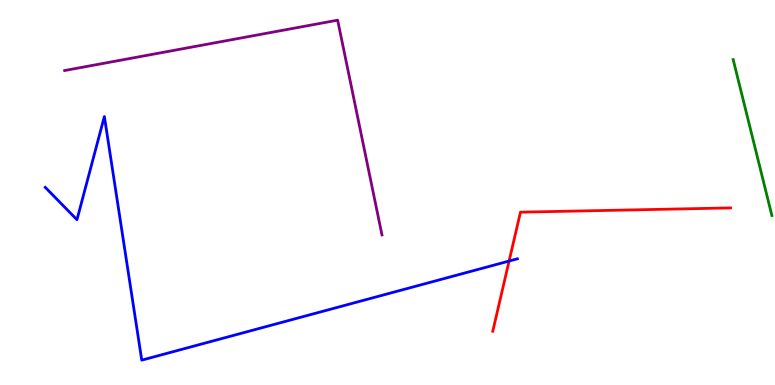[{'lines': ['blue', 'red'], 'intersections': [{'x': 6.57, 'y': 3.22}]}, {'lines': ['green', 'red'], 'intersections': []}, {'lines': ['purple', 'red'], 'intersections': []}, {'lines': ['blue', 'green'], 'intersections': []}, {'lines': ['blue', 'purple'], 'intersections': []}, {'lines': ['green', 'purple'], 'intersections': []}]